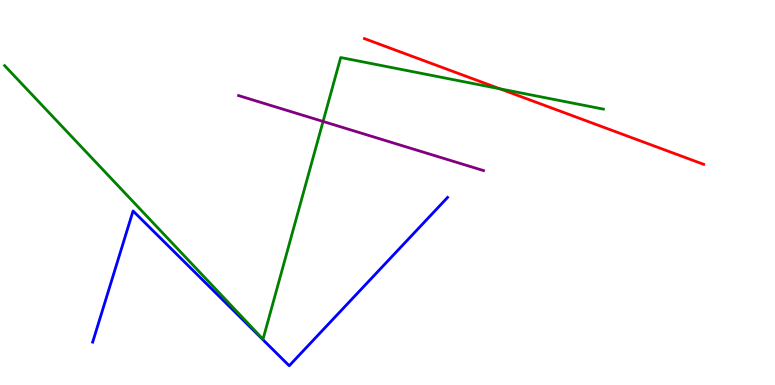[{'lines': ['blue', 'red'], 'intersections': []}, {'lines': ['green', 'red'], 'intersections': [{'x': 6.45, 'y': 7.69}]}, {'lines': ['purple', 'red'], 'intersections': []}, {'lines': ['blue', 'green'], 'intersections': []}, {'lines': ['blue', 'purple'], 'intersections': []}, {'lines': ['green', 'purple'], 'intersections': [{'x': 4.17, 'y': 6.85}]}]